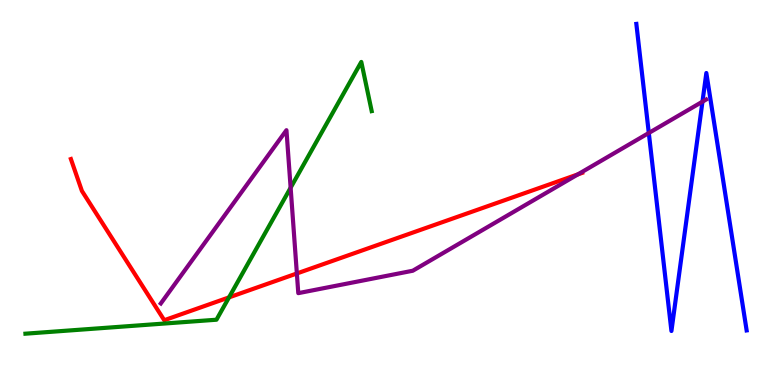[{'lines': ['blue', 'red'], 'intersections': []}, {'lines': ['green', 'red'], 'intersections': [{'x': 2.95, 'y': 2.28}]}, {'lines': ['purple', 'red'], 'intersections': [{'x': 3.83, 'y': 2.9}, {'x': 7.46, 'y': 5.47}]}, {'lines': ['blue', 'green'], 'intersections': []}, {'lines': ['blue', 'purple'], 'intersections': [{'x': 8.37, 'y': 6.55}, {'x': 9.06, 'y': 7.36}]}, {'lines': ['green', 'purple'], 'intersections': [{'x': 3.75, 'y': 5.12}]}]